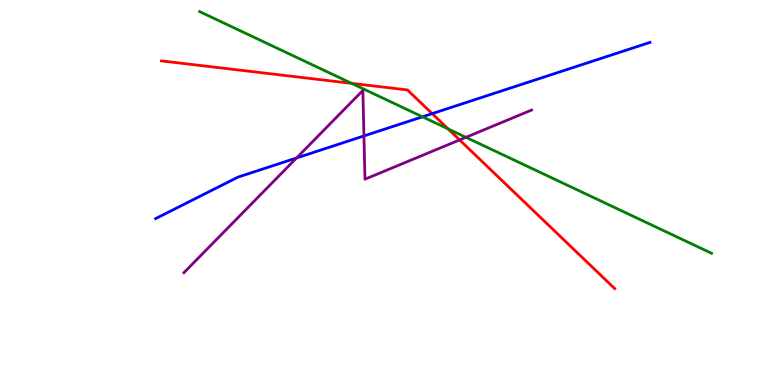[{'lines': ['blue', 'red'], 'intersections': [{'x': 5.58, 'y': 7.05}]}, {'lines': ['green', 'red'], 'intersections': [{'x': 4.54, 'y': 7.83}, {'x': 5.78, 'y': 6.65}]}, {'lines': ['purple', 'red'], 'intersections': [{'x': 5.93, 'y': 6.37}]}, {'lines': ['blue', 'green'], 'intersections': [{'x': 5.45, 'y': 6.97}]}, {'lines': ['blue', 'purple'], 'intersections': [{'x': 3.83, 'y': 5.9}, {'x': 4.7, 'y': 6.47}]}, {'lines': ['green', 'purple'], 'intersections': [{'x': 6.01, 'y': 6.43}]}]